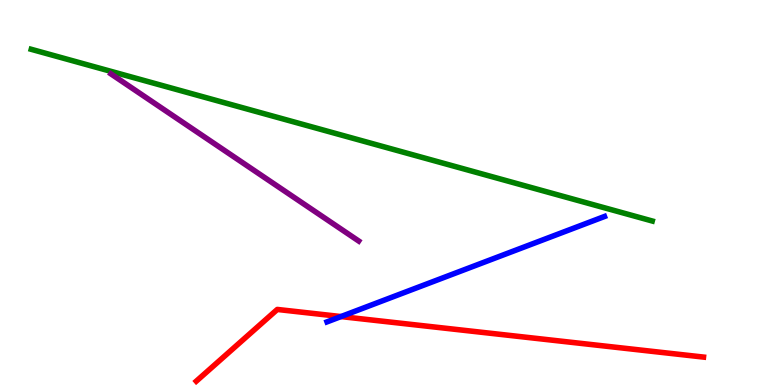[{'lines': ['blue', 'red'], 'intersections': [{'x': 4.4, 'y': 1.78}]}, {'lines': ['green', 'red'], 'intersections': []}, {'lines': ['purple', 'red'], 'intersections': []}, {'lines': ['blue', 'green'], 'intersections': []}, {'lines': ['blue', 'purple'], 'intersections': []}, {'lines': ['green', 'purple'], 'intersections': []}]